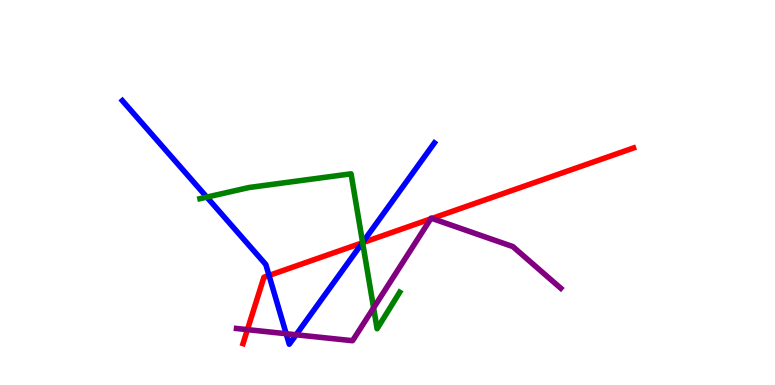[{'lines': ['blue', 'red'], 'intersections': [{'x': 3.47, 'y': 2.85}, {'x': 4.68, 'y': 3.69}]}, {'lines': ['green', 'red'], 'intersections': [{'x': 4.68, 'y': 3.7}]}, {'lines': ['purple', 'red'], 'intersections': [{'x': 3.19, 'y': 1.44}, {'x': 5.56, 'y': 4.31}, {'x': 5.57, 'y': 4.33}]}, {'lines': ['blue', 'green'], 'intersections': [{'x': 2.67, 'y': 4.88}, {'x': 4.68, 'y': 3.7}]}, {'lines': ['blue', 'purple'], 'intersections': [{'x': 3.69, 'y': 1.33}, {'x': 3.82, 'y': 1.3}]}, {'lines': ['green', 'purple'], 'intersections': [{'x': 4.82, 'y': 2.0}]}]